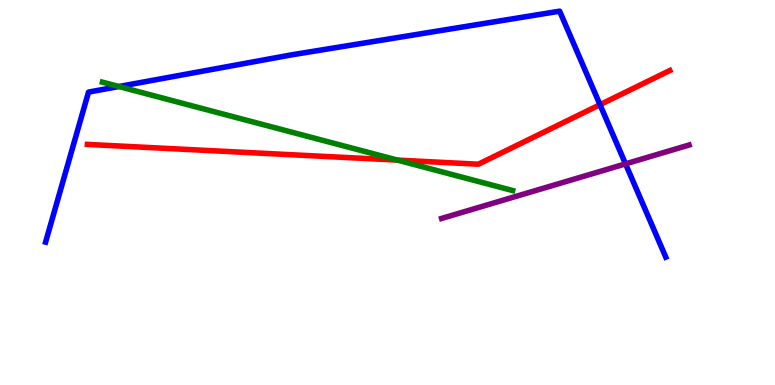[{'lines': ['blue', 'red'], 'intersections': [{'x': 7.74, 'y': 7.28}]}, {'lines': ['green', 'red'], 'intersections': [{'x': 5.13, 'y': 5.84}]}, {'lines': ['purple', 'red'], 'intersections': []}, {'lines': ['blue', 'green'], 'intersections': [{'x': 1.53, 'y': 7.75}]}, {'lines': ['blue', 'purple'], 'intersections': [{'x': 8.07, 'y': 5.74}]}, {'lines': ['green', 'purple'], 'intersections': []}]